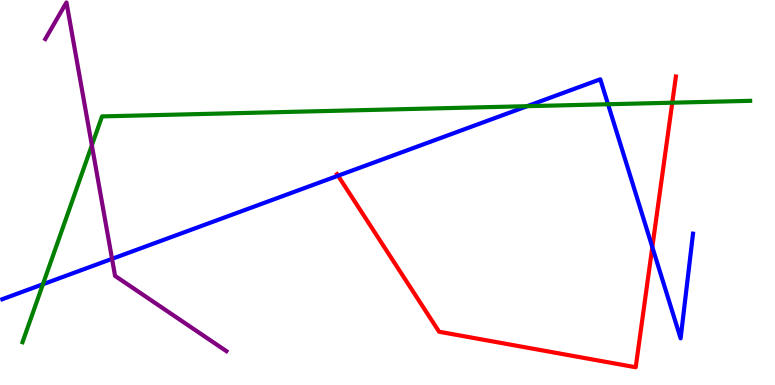[{'lines': ['blue', 'red'], 'intersections': [{'x': 4.36, 'y': 5.44}, {'x': 8.42, 'y': 3.58}]}, {'lines': ['green', 'red'], 'intersections': [{'x': 8.67, 'y': 7.33}]}, {'lines': ['purple', 'red'], 'intersections': []}, {'lines': ['blue', 'green'], 'intersections': [{'x': 0.554, 'y': 2.62}, {'x': 6.8, 'y': 7.24}, {'x': 7.85, 'y': 7.29}]}, {'lines': ['blue', 'purple'], 'intersections': [{'x': 1.45, 'y': 3.28}]}, {'lines': ['green', 'purple'], 'intersections': [{'x': 1.19, 'y': 6.23}]}]